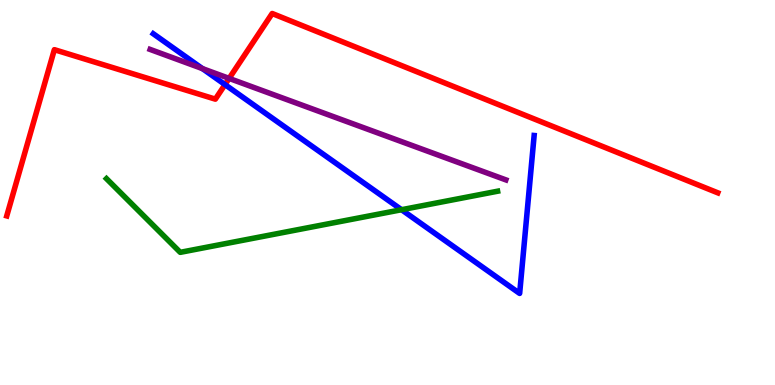[{'lines': ['blue', 'red'], 'intersections': [{'x': 2.9, 'y': 7.8}]}, {'lines': ['green', 'red'], 'intersections': []}, {'lines': ['purple', 'red'], 'intersections': [{'x': 2.96, 'y': 7.96}]}, {'lines': ['blue', 'green'], 'intersections': [{'x': 5.18, 'y': 4.55}]}, {'lines': ['blue', 'purple'], 'intersections': [{'x': 2.61, 'y': 8.22}]}, {'lines': ['green', 'purple'], 'intersections': []}]